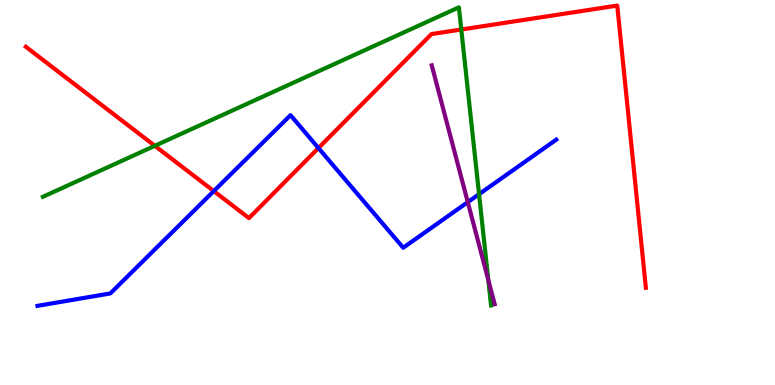[{'lines': ['blue', 'red'], 'intersections': [{'x': 2.76, 'y': 5.04}, {'x': 4.11, 'y': 6.15}]}, {'lines': ['green', 'red'], 'intersections': [{'x': 2.0, 'y': 6.21}, {'x': 5.95, 'y': 9.23}]}, {'lines': ['purple', 'red'], 'intersections': []}, {'lines': ['blue', 'green'], 'intersections': [{'x': 6.18, 'y': 4.96}]}, {'lines': ['blue', 'purple'], 'intersections': [{'x': 6.04, 'y': 4.75}]}, {'lines': ['green', 'purple'], 'intersections': [{'x': 6.3, 'y': 2.73}]}]